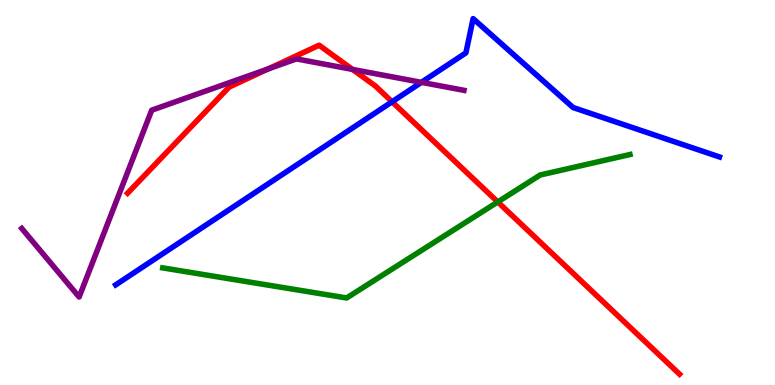[{'lines': ['blue', 'red'], 'intersections': [{'x': 5.06, 'y': 7.36}]}, {'lines': ['green', 'red'], 'intersections': [{'x': 6.42, 'y': 4.75}]}, {'lines': ['purple', 'red'], 'intersections': [{'x': 3.46, 'y': 8.21}, {'x': 4.55, 'y': 8.2}]}, {'lines': ['blue', 'green'], 'intersections': []}, {'lines': ['blue', 'purple'], 'intersections': [{'x': 5.44, 'y': 7.86}]}, {'lines': ['green', 'purple'], 'intersections': []}]